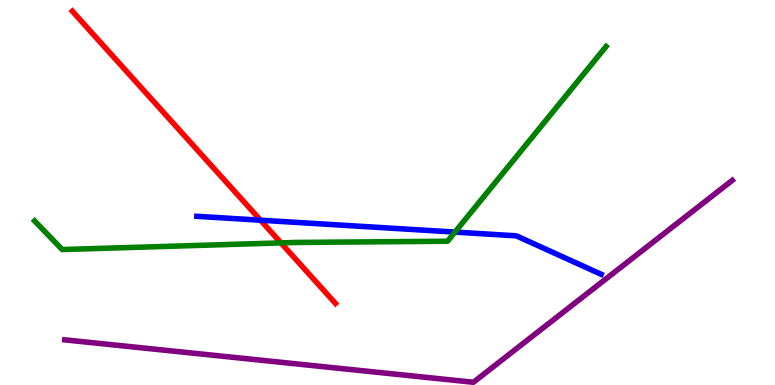[{'lines': ['blue', 'red'], 'intersections': [{'x': 3.36, 'y': 4.28}]}, {'lines': ['green', 'red'], 'intersections': [{'x': 3.63, 'y': 3.69}]}, {'lines': ['purple', 'red'], 'intersections': []}, {'lines': ['blue', 'green'], 'intersections': [{'x': 5.87, 'y': 3.97}]}, {'lines': ['blue', 'purple'], 'intersections': []}, {'lines': ['green', 'purple'], 'intersections': []}]